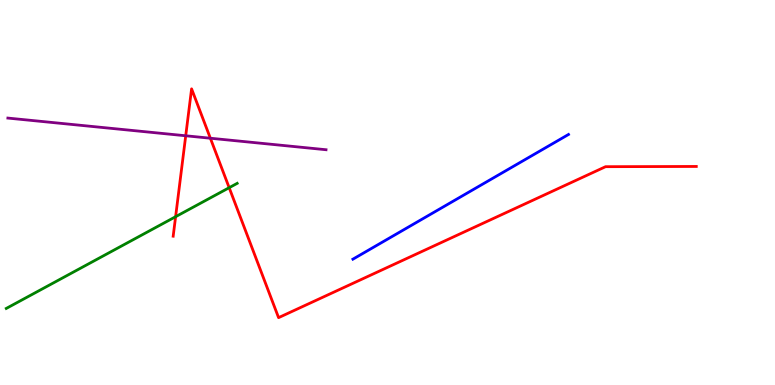[{'lines': ['blue', 'red'], 'intersections': []}, {'lines': ['green', 'red'], 'intersections': [{'x': 2.27, 'y': 4.37}, {'x': 2.96, 'y': 5.12}]}, {'lines': ['purple', 'red'], 'intersections': [{'x': 2.4, 'y': 6.47}, {'x': 2.71, 'y': 6.41}]}, {'lines': ['blue', 'green'], 'intersections': []}, {'lines': ['blue', 'purple'], 'intersections': []}, {'lines': ['green', 'purple'], 'intersections': []}]